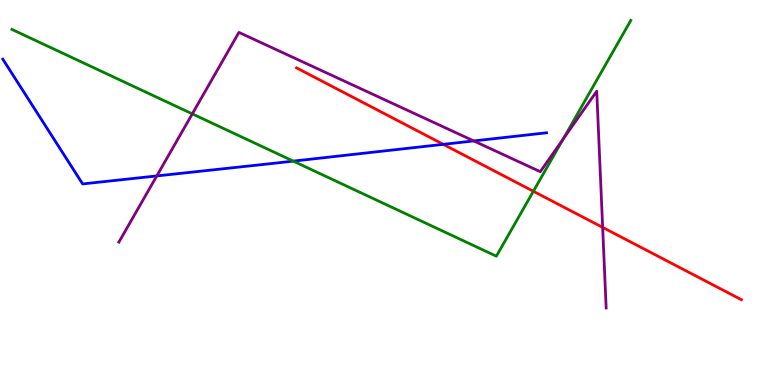[{'lines': ['blue', 'red'], 'intersections': [{'x': 5.72, 'y': 6.25}]}, {'lines': ['green', 'red'], 'intersections': [{'x': 6.88, 'y': 5.03}]}, {'lines': ['purple', 'red'], 'intersections': [{'x': 7.78, 'y': 4.09}]}, {'lines': ['blue', 'green'], 'intersections': [{'x': 3.78, 'y': 5.82}]}, {'lines': ['blue', 'purple'], 'intersections': [{'x': 2.02, 'y': 5.43}, {'x': 6.11, 'y': 6.34}]}, {'lines': ['green', 'purple'], 'intersections': [{'x': 2.48, 'y': 7.04}, {'x': 7.26, 'y': 6.38}]}]